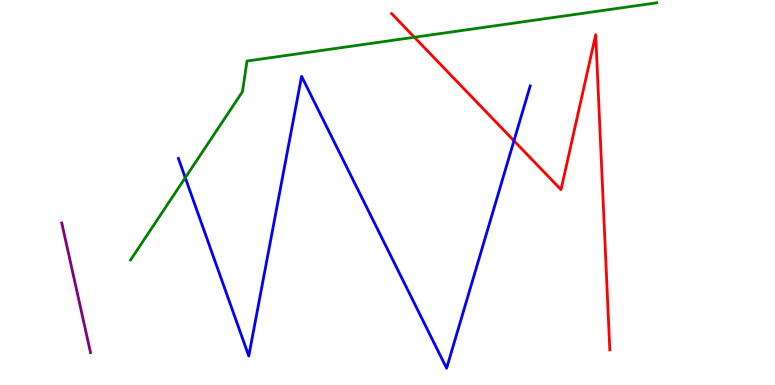[{'lines': ['blue', 'red'], 'intersections': [{'x': 6.63, 'y': 6.34}]}, {'lines': ['green', 'red'], 'intersections': [{'x': 5.35, 'y': 9.03}]}, {'lines': ['purple', 'red'], 'intersections': []}, {'lines': ['blue', 'green'], 'intersections': [{'x': 2.39, 'y': 5.38}]}, {'lines': ['blue', 'purple'], 'intersections': []}, {'lines': ['green', 'purple'], 'intersections': []}]